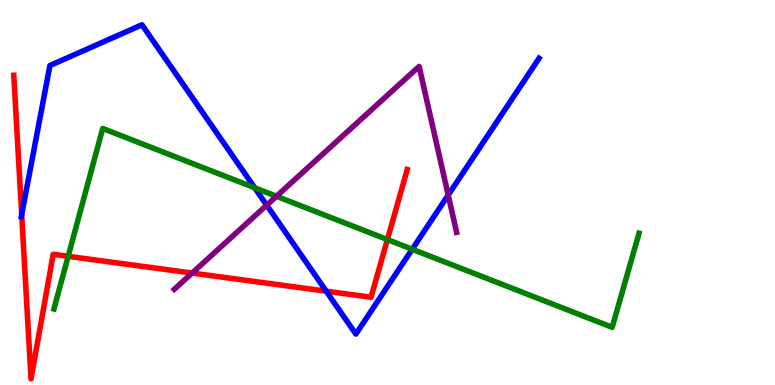[{'lines': ['blue', 'red'], 'intersections': [{'x': 0.28, 'y': 4.42}, {'x': 4.21, 'y': 2.44}]}, {'lines': ['green', 'red'], 'intersections': [{'x': 0.88, 'y': 3.34}, {'x': 5.0, 'y': 3.78}]}, {'lines': ['purple', 'red'], 'intersections': [{'x': 2.48, 'y': 2.91}]}, {'lines': ['blue', 'green'], 'intersections': [{'x': 3.29, 'y': 5.12}, {'x': 5.32, 'y': 3.53}]}, {'lines': ['blue', 'purple'], 'intersections': [{'x': 3.44, 'y': 4.67}, {'x': 5.78, 'y': 4.93}]}, {'lines': ['green', 'purple'], 'intersections': [{'x': 3.57, 'y': 4.9}]}]